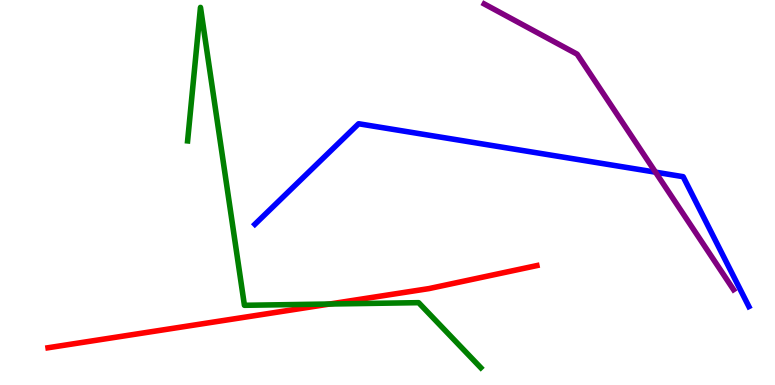[{'lines': ['blue', 'red'], 'intersections': []}, {'lines': ['green', 'red'], 'intersections': [{'x': 4.25, 'y': 2.1}]}, {'lines': ['purple', 'red'], 'intersections': []}, {'lines': ['blue', 'green'], 'intersections': []}, {'lines': ['blue', 'purple'], 'intersections': [{'x': 8.46, 'y': 5.53}]}, {'lines': ['green', 'purple'], 'intersections': []}]